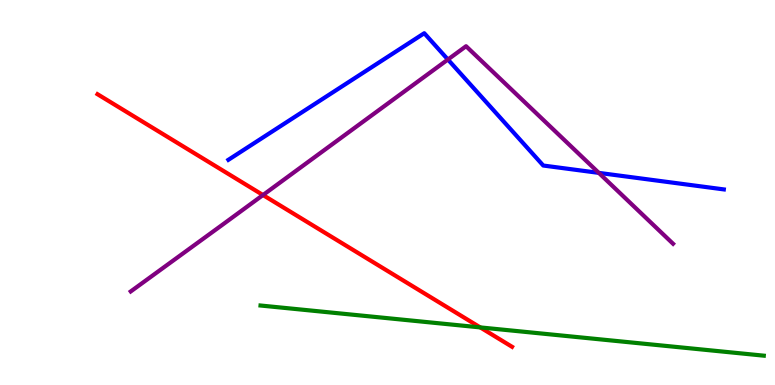[{'lines': ['blue', 'red'], 'intersections': []}, {'lines': ['green', 'red'], 'intersections': [{'x': 6.2, 'y': 1.5}]}, {'lines': ['purple', 'red'], 'intersections': [{'x': 3.39, 'y': 4.93}]}, {'lines': ['blue', 'green'], 'intersections': []}, {'lines': ['blue', 'purple'], 'intersections': [{'x': 5.78, 'y': 8.45}, {'x': 7.73, 'y': 5.51}]}, {'lines': ['green', 'purple'], 'intersections': []}]